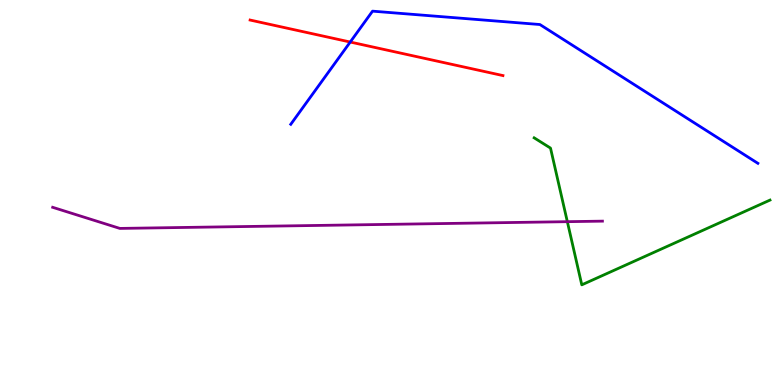[{'lines': ['blue', 'red'], 'intersections': [{'x': 4.52, 'y': 8.91}]}, {'lines': ['green', 'red'], 'intersections': []}, {'lines': ['purple', 'red'], 'intersections': []}, {'lines': ['blue', 'green'], 'intersections': []}, {'lines': ['blue', 'purple'], 'intersections': []}, {'lines': ['green', 'purple'], 'intersections': [{'x': 7.32, 'y': 4.24}]}]